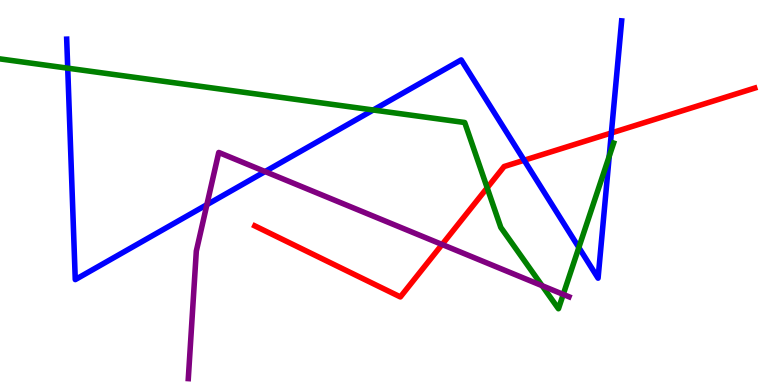[{'lines': ['blue', 'red'], 'intersections': [{'x': 6.76, 'y': 5.84}, {'x': 7.89, 'y': 6.55}]}, {'lines': ['green', 'red'], 'intersections': [{'x': 6.29, 'y': 5.12}]}, {'lines': ['purple', 'red'], 'intersections': [{'x': 5.7, 'y': 3.65}]}, {'lines': ['blue', 'green'], 'intersections': [{'x': 0.874, 'y': 8.23}, {'x': 4.82, 'y': 7.14}, {'x': 7.47, 'y': 3.57}, {'x': 7.86, 'y': 5.94}]}, {'lines': ['blue', 'purple'], 'intersections': [{'x': 2.67, 'y': 4.68}, {'x': 3.42, 'y': 5.54}]}, {'lines': ['green', 'purple'], 'intersections': [{'x': 6.99, 'y': 2.58}, {'x': 7.27, 'y': 2.35}]}]